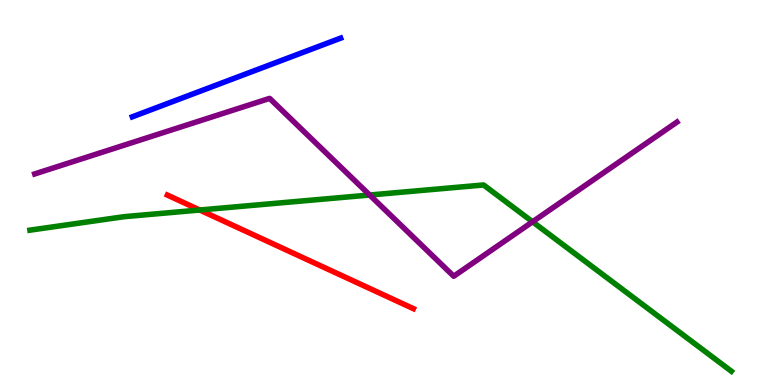[{'lines': ['blue', 'red'], 'intersections': []}, {'lines': ['green', 'red'], 'intersections': [{'x': 2.58, 'y': 4.55}]}, {'lines': ['purple', 'red'], 'intersections': []}, {'lines': ['blue', 'green'], 'intersections': []}, {'lines': ['blue', 'purple'], 'intersections': []}, {'lines': ['green', 'purple'], 'intersections': [{'x': 4.77, 'y': 4.93}, {'x': 6.87, 'y': 4.24}]}]